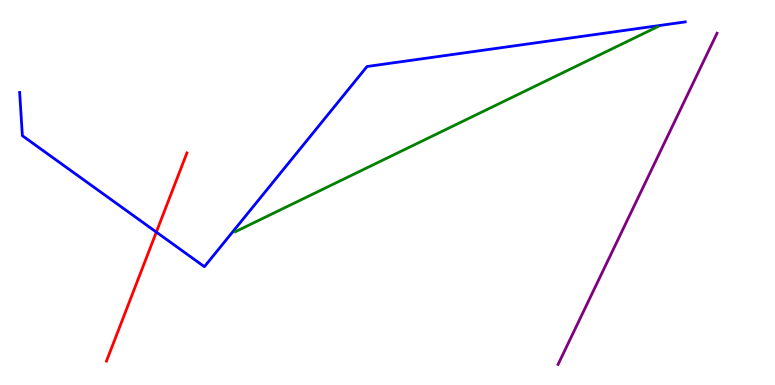[{'lines': ['blue', 'red'], 'intersections': [{'x': 2.02, 'y': 3.97}]}, {'lines': ['green', 'red'], 'intersections': []}, {'lines': ['purple', 'red'], 'intersections': []}, {'lines': ['blue', 'green'], 'intersections': []}, {'lines': ['blue', 'purple'], 'intersections': []}, {'lines': ['green', 'purple'], 'intersections': []}]